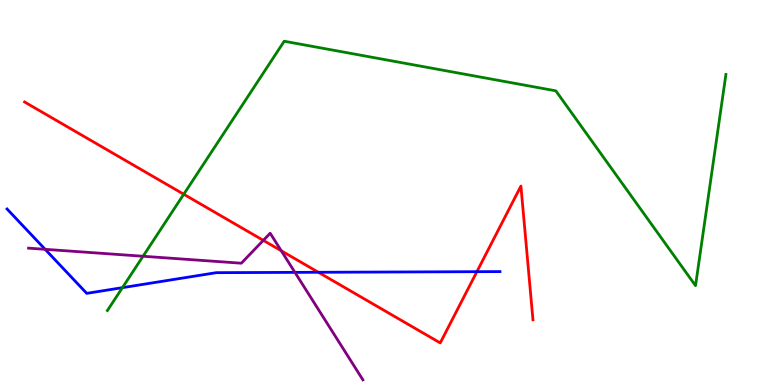[{'lines': ['blue', 'red'], 'intersections': [{'x': 4.11, 'y': 2.93}, {'x': 6.15, 'y': 2.94}]}, {'lines': ['green', 'red'], 'intersections': [{'x': 2.37, 'y': 4.95}]}, {'lines': ['purple', 'red'], 'intersections': [{'x': 3.4, 'y': 3.76}, {'x': 3.63, 'y': 3.49}]}, {'lines': ['blue', 'green'], 'intersections': [{'x': 1.58, 'y': 2.53}]}, {'lines': ['blue', 'purple'], 'intersections': [{'x': 0.582, 'y': 3.52}, {'x': 3.81, 'y': 2.93}]}, {'lines': ['green', 'purple'], 'intersections': [{'x': 1.85, 'y': 3.34}]}]